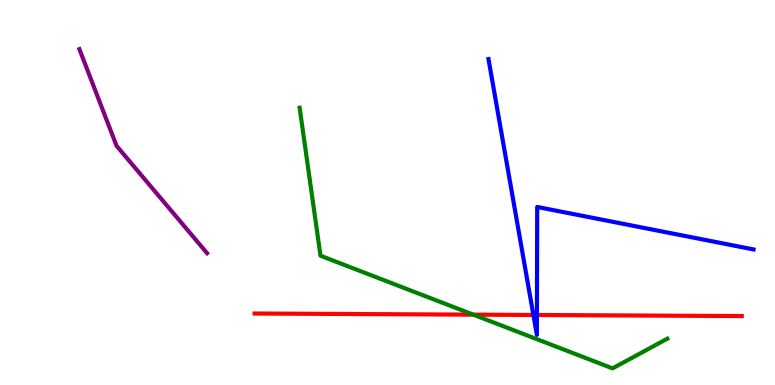[{'lines': ['blue', 'red'], 'intersections': [{'x': 6.88, 'y': 1.82}, {'x': 6.93, 'y': 1.82}]}, {'lines': ['green', 'red'], 'intersections': [{'x': 6.11, 'y': 1.83}]}, {'lines': ['purple', 'red'], 'intersections': []}, {'lines': ['blue', 'green'], 'intersections': []}, {'lines': ['blue', 'purple'], 'intersections': []}, {'lines': ['green', 'purple'], 'intersections': []}]